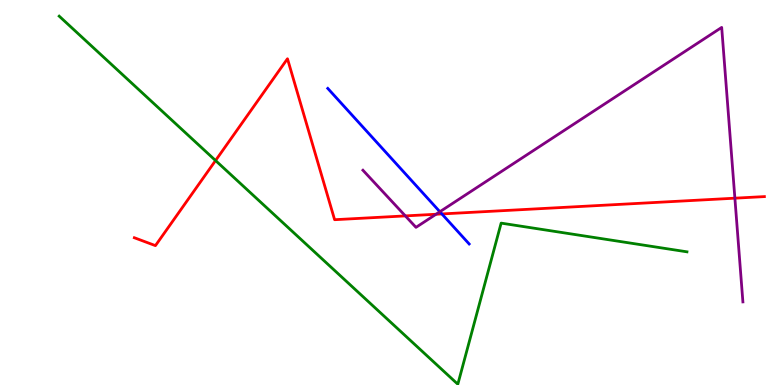[{'lines': ['blue', 'red'], 'intersections': [{'x': 5.7, 'y': 4.44}]}, {'lines': ['green', 'red'], 'intersections': [{'x': 2.78, 'y': 5.83}]}, {'lines': ['purple', 'red'], 'intersections': [{'x': 5.23, 'y': 4.39}, {'x': 5.63, 'y': 4.43}, {'x': 9.48, 'y': 4.85}]}, {'lines': ['blue', 'green'], 'intersections': []}, {'lines': ['blue', 'purple'], 'intersections': [{'x': 5.68, 'y': 4.5}]}, {'lines': ['green', 'purple'], 'intersections': []}]